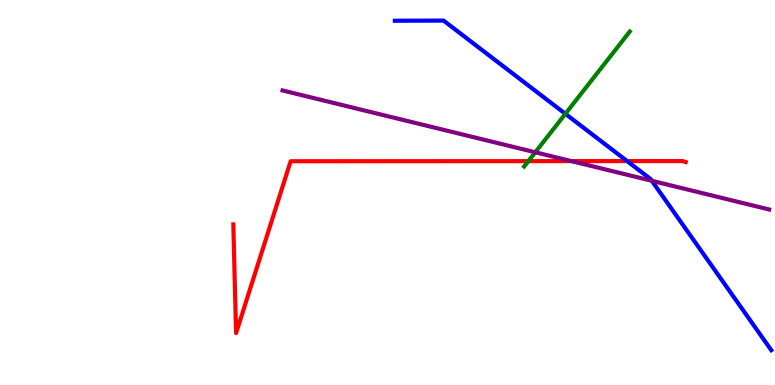[{'lines': ['blue', 'red'], 'intersections': [{'x': 8.09, 'y': 5.82}]}, {'lines': ['green', 'red'], 'intersections': [{'x': 6.82, 'y': 5.81}]}, {'lines': ['purple', 'red'], 'intersections': [{'x': 7.37, 'y': 5.82}]}, {'lines': ['blue', 'green'], 'intersections': [{'x': 7.3, 'y': 7.04}]}, {'lines': ['blue', 'purple'], 'intersections': [{'x': 8.41, 'y': 5.3}]}, {'lines': ['green', 'purple'], 'intersections': [{'x': 6.91, 'y': 6.04}]}]